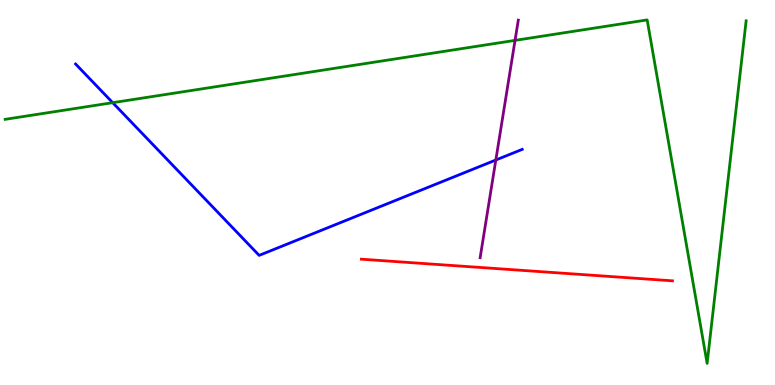[{'lines': ['blue', 'red'], 'intersections': []}, {'lines': ['green', 'red'], 'intersections': []}, {'lines': ['purple', 'red'], 'intersections': []}, {'lines': ['blue', 'green'], 'intersections': [{'x': 1.45, 'y': 7.33}]}, {'lines': ['blue', 'purple'], 'intersections': [{'x': 6.4, 'y': 5.84}]}, {'lines': ['green', 'purple'], 'intersections': [{'x': 6.65, 'y': 8.95}]}]